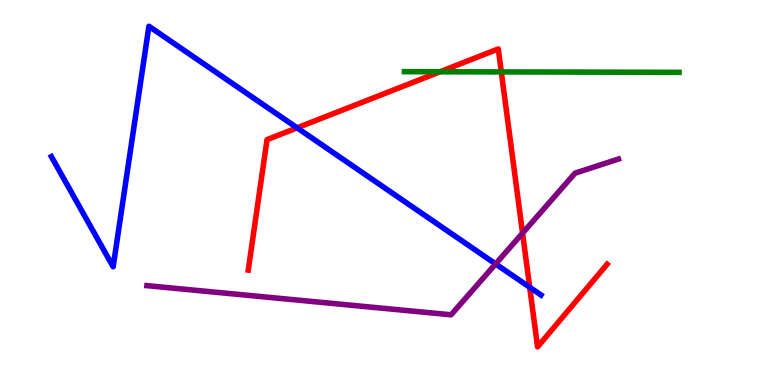[{'lines': ['blue', 'red'], 'intersections': [{'x': 3.83, 'y': 6.68}, {'x': 6.83, 'y': 2.54}]}, {'lines': ['green', 'red'], 'intersections': [{'x': 5.68, 'y': 8.14}, {'x': 6.47, 'y': 8.13}]}, {'lines': ['purple', 'red'], 'intersections': [{'x': 6.74, 'y': 3.94}]}, {'lines': ['blue', 'green'], 'intersections': []}, {'lines': ['blue', 'purple'], 'intersections': [{'x': 6.4, 'y': 3.15}]}, {'lines': ['green', 'purple'], 'intersections': []}]